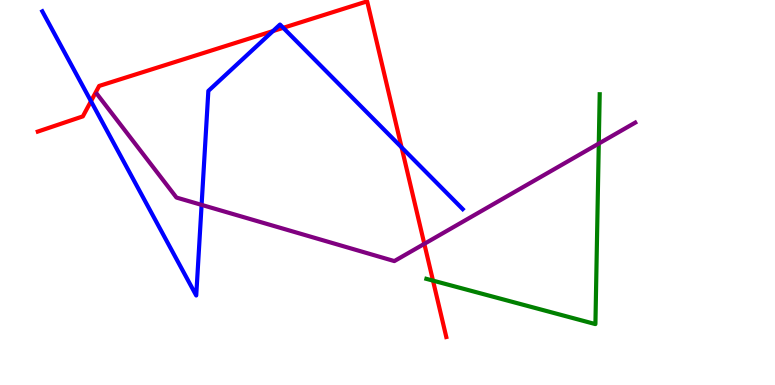[{'lines': ['blue', 'red'], 'intersections': [{'x': 1.17, 'y': 7.37}, {'x': 3.52, 'y': 9.19}, {'x': 3.65, 'y': 9.28}, {'x': 5.18, 'y': 6.17}]}, {'lines': ['green', 'red'], 'intersections': [{'x': 5.59, 'y': 2.71}]}, {'lines': ['purple', 'red'], 'intersections': [{'x': 5.48, 'y': 3.67}]}, {'lines': ['blue', 'green'], 'intersections': []}, {'lines': ['blue', 'purple'], 'intersections': [{'x': 2.6, 'y': 4.68}]}, {'lines': ['green', 'purple'], 'intersections': [{'x': 7.73, 'y': 6.27}]}]